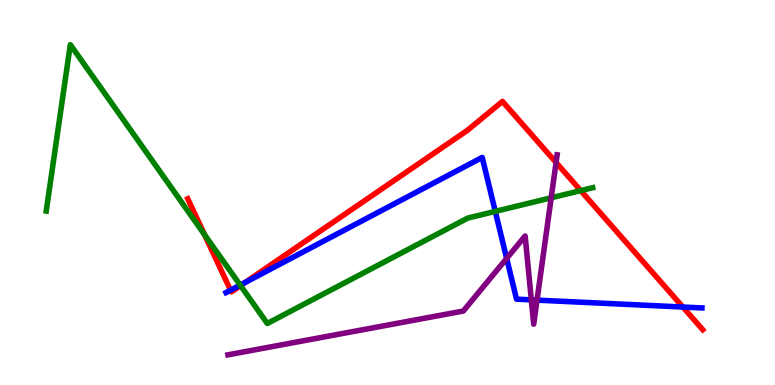[{'lines': ['blue', 'red'], 'intersections': [{'x': 2.97, 'y': 2.46}, {'x': 3.16, 'y': 2.66}, {'x': 8.81, 'y': 2.03}]}, {'lines': ['green', 'red'], 'intersections': [{'x': 2.64, 'y': 3.9}, {'x': 3.1, 'y': 2.58}, {'x': 7.49, 'y': 5.05}]}, {'lines': ['purple', 'red'], 'intersections': [{'x': 7.18, 'y': 5.78}]}, {'lines': ['blue', 'green'], 'intersections': [{'x': 3.1, 'y': 2.59}, {'x': 6.39, 'y': 4.51}]}, {'lines': ['blue', 'purple'], 'intersections': [{'x': 6.54, 'y': 3.29}, {'x': 6.86, 'y': 2.21}, {'x': 6.93, 'y': 2.2}]}, {'lines': ['green', 'purple'], 'intersections': [{'x': 7.11, 'y': 4.86}]}]